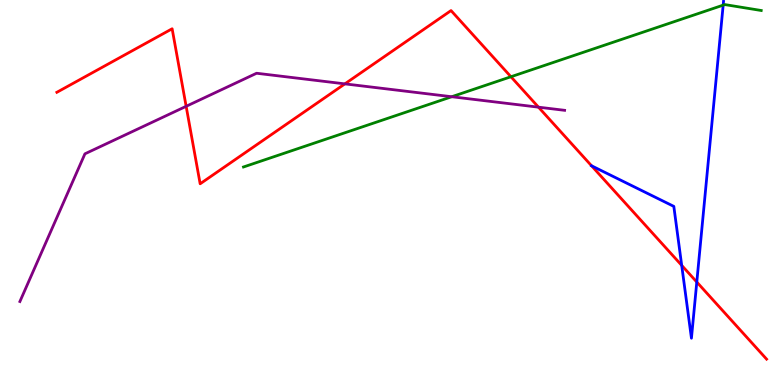[{'lines': ['blue', 'red'], 'intersections': [{'x': 7.63, 'y': 5.69}, {'x': 8.8, 'y': 3.11}, {'x': 8.99, 'y': 2.67}]}, {'lines': ['green', 'red'], 'intersections': [{'x': 6.59, 'y': 8.01}]}, {'lines': ['purple', 'red'], 'intersections': [{'x': 2.4, 'y': 7.24}, {'x': 4.45, 'y': 7.82}, {'x': 6.95, 'y': 7.22}]}, {'lines': ['blue', 'green'], 'intersections': [{'x': 9.33, 'y': 9.87}]}, {'lines': ['blue', 'purple'], 'intersections': []}, {'lines': ['green', 'purple'], 'intersections': [{'x': 5.83, 'y': 7.49}]}]